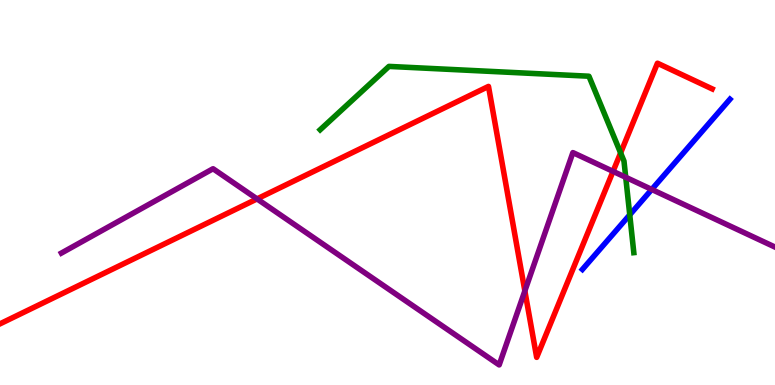[{'lines': ['blue', 'red'], 'intersections': []}, {'lines': ['green', 'red'], 'intersections': [{'x': 8.01, 'y': 6.03}]}, {'lines': ['purple', 'red'], 'intersections': [{'x': 3.32, 'y': 4.83}, {'x': 6.77, 'y': 2.44}, {'x': 7.91, 'y': 5.55}]}, {'lines': ['blue', 'green'], 'intersections': [{'x': 8.13, 'y': 4.42}]}, {'lines': ['blue', 'purple'], 'intersections': [{'x': 8.41, 'y': 5.08}]}, {'lines': ['green', 'purple'], 'intersections': [{'x': 8.07, 'y': 5.4}]}]